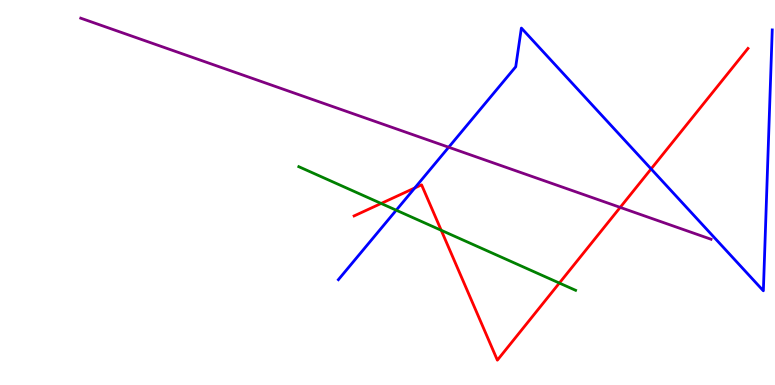[{'lines': ['blue', 'red'], 'intersections': [{'x': 5.35, 'y': 5.12}, {'x': 8.4, 'y': 5.61}]}, {'lines': ['green', 'red'], 'intersections': [{'x': 4.92, 'y': 4.72}, {'x': 5.69, 'y': 4.02}, {'x': 7.22, 'y': 2.65}]}, {'lines': ['purple', 'red'], 'intersections': [{'x': 8.0, 'y': 4.61}]}, {'lines': ['blue', 'green'], 'intersections': [{'x': 5.11, 'y': 4.54}]}, {'lines': ['blue', 'purple'], 'intersections': [{'x': 5.79, 'y': 6.18}]}, {'lines': ['green', 'purple'], 'intersections': []}]